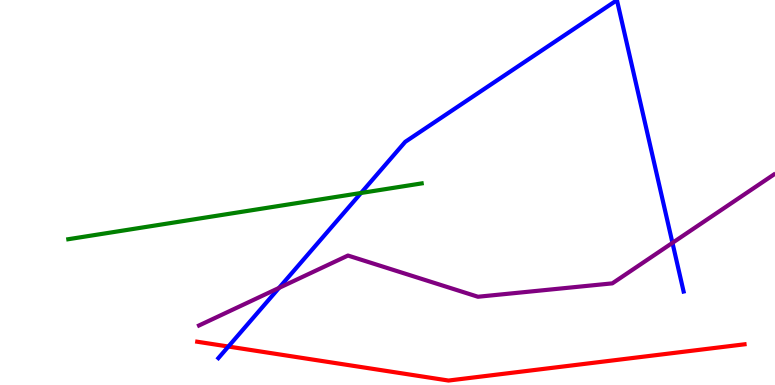[{'lines': ['blue', 'red'], 'intersections': [{'x': 2.95, 'y': 0.999}]}, {'lines': ['green', 'red'], 'intersections': []}, {'lines': ['purple', 'red'], 'intersections': []}, {'lines': ['blue', 'green'], 'intersections': [{'x': 4.66, 'y': 4.99}]}, {'lines': ['blue', 'purple'], 'intersections': [{'x': 3.6, 'y': 2.52}, {'x': 8.68, 'y': 3.69}]}, {'lines': ['green', 'purple'], 'intersections': []}]